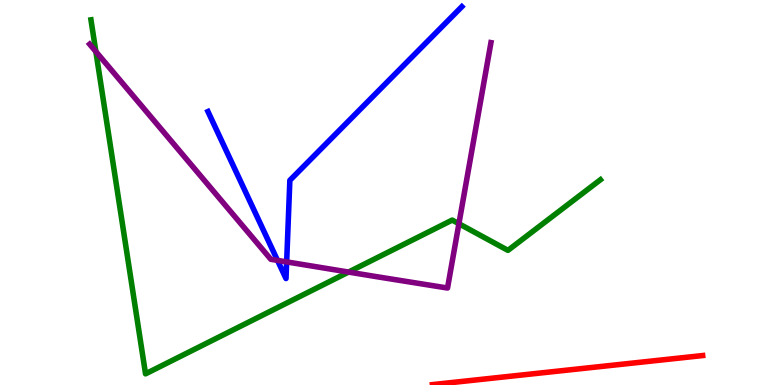[{'lines': ['blue', 'red'], 'intersections': []}, {'lines': ['green', 'red'], 'intersections': []}, {'lines': ['purple', 'red'], 'intersections': []}, {'lines': ['blue', 'green'], 'intersections': []}, {'lines': ['blue', 'purple'], 'intersections': [{'x': 3.58, 'y': 3.24}, {'x': 3.7, 'y': 3.2}]}, {'lines': ['green', 'purple'], 'intersections': [{'x': 1.24, 'y': 8.66}, {'x': 4.5, 'y': 2.93}, {'x': 5.92, 'y': 4.19}]}]